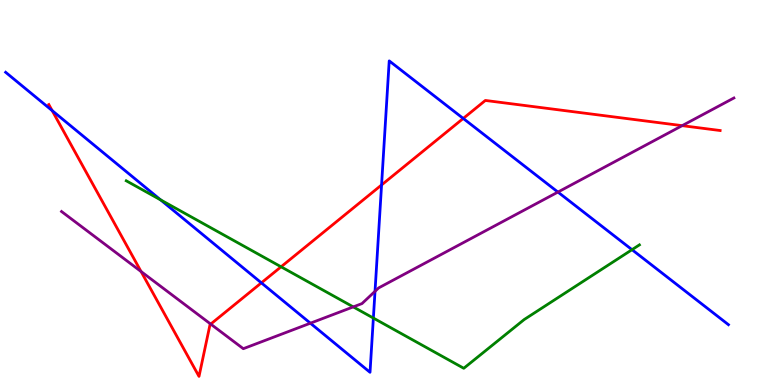[{'lines': ['blue', 'red'], 'intersections': [{'x': 0.673, 'y': 7.13}, {'x': 3.37, 'y': 2.65}, {'x': 4.92, 'y': 5.2}, {'x': 5.98, 'y': 6.92}]}, {'lines': ['green', 'red'], 'intersections': [{'x': 3.63, 'y': 3.07}]}, {'lines': ['purple', 'red'], 'intersections': [{'x': 1.82, 'y': 2.95}, {'x': 2.72, 'y': 1.58}, {'x': 8.8, 'y': 6.74}]}, {'lines': ['blue', 'green'], 'intersections': [{'x': 2.07, 'y': 4.81}, {'x': 4.82, 'y': 1.74}, {'x': 8.15, 'y': 3.51}]}, {'lines': ['blue', 'purple'], 'intersections': [{'x': 4.0, 'y': 1.61}, {'x': 4.84, 'y': 2.43}, {'x': 7.2, 'y': 5.01}]}, {'lines': ['green', 'purple'], 'intersections': [{'x': 4.56, 'y': 2.03}]}]